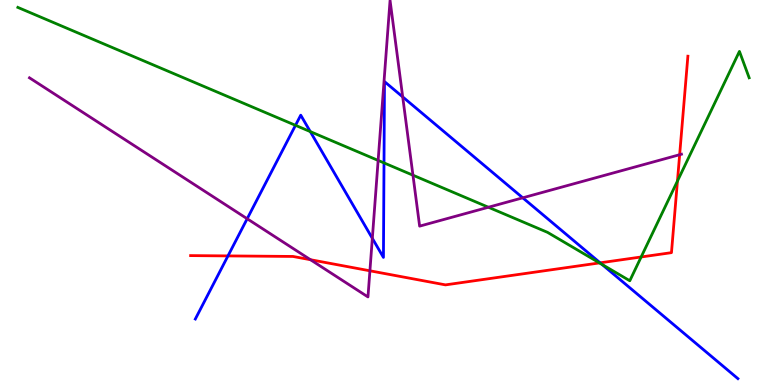[{'lines': ['blue', 'red'], 'intersections': [{'x': 2.94, 'y': 3.35}, {'x': 7.74, 'y': 3.17}]}, {'lines': ['green', 'red'], 'intersections': [{'x': 7.74, 'y': 3.17}, {'x': 8.27, 'y': 3.33}, {'x': 8.74, 'y': 5.3}]}, {'lines': ['purple', 'red'], 'intersections': [{'x': 4.01, 'y': 3.25}, {'x': 4.77, 'y': 2.97}, {'x': 8.77, 'y': 5.98}]}, {'lines': ['blue', 'green'], 'intersections': [{'x': 3.81, 'y': 6.75}, {'x': 4.0, 'y': 6.58}, {'x': 4.95, 'y': 5.77}, {'x': 7.77, 'y': 3.13}]}, {'lines': ['blue', 'purple'], 'intersections': [{'x': 3.19, 'y': 4.32}, {'x': 4.8, 'y': 3.81}, {'x': 5.2, 'y': 7.48}, {'x': 6.75, 'y': 4.86}]}, {'lines': ['green', 'purple'], 'intersections': [{'x': 4.88, 'y': 5.83}, {'x': 5.33, 'y': 5.45}, {'x': 6.3, 'y': 4.62}]}]